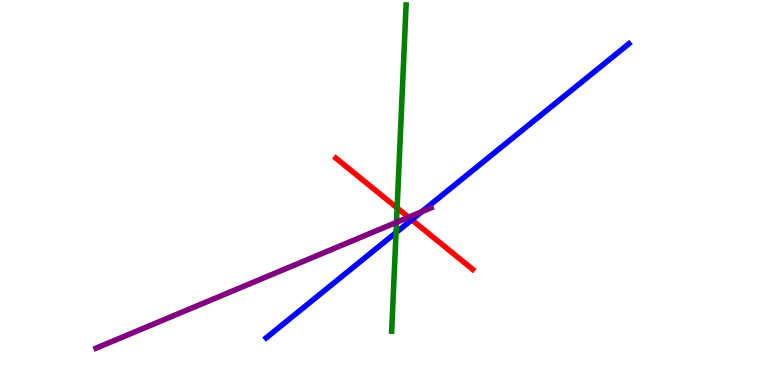[{'lines': ['blue', 'red'], 'intersections': [{'x': 5.31, 'y': 4.29}]}, {'lines': ['green', 'red'], 'intersections': [{'x': 5.12, 'y': 4.6}]}, {'lines': ['purple', 'red'], 'intersections': [{'x': 5.27, 'y': 4.36}]}, {'lines': ['blue', 'green'], 'intersections': [{'x': 5.11, 'y': 3.96}]}, {'lines': ['blue', 'purple'], 'intersections': [{'x': 5.44, 'y': 4.5}]}, {'lines': ['green', 'purple'], 'intersections': [{'x': 5.12, 'y': 4.23}]}]